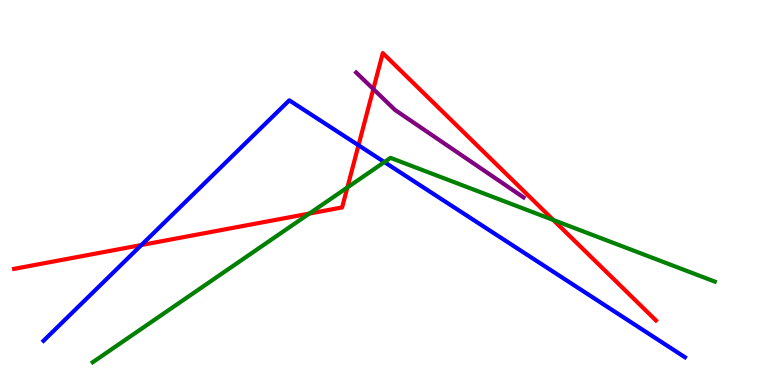[{'lines': ['blue', 'red'], 'intersections': [{'x': 1.82, 'y': 3.64}, {'x': 4.63, 'y': 6.23}]}, {'lines': ['green', 'red'], 'intersections': [{'x': 3.99, 'y': 4.45}, {'x': 4.48, 'y': 5.13}, {'x': 7.14, 'y': 4.29}]}, {'lines': ['purple', 'red'], 'intersections': [{'x': 4.82, 'y': 7.69}]}, {'lines': ['blue', 'green'], 'intersections': [{'x': 4.96, 'y': 5.79}]}, {'lines': ['blue', 'purple'], 'intersections': []}, {'lines': ['green', 'purple'], 'intersections': []}]